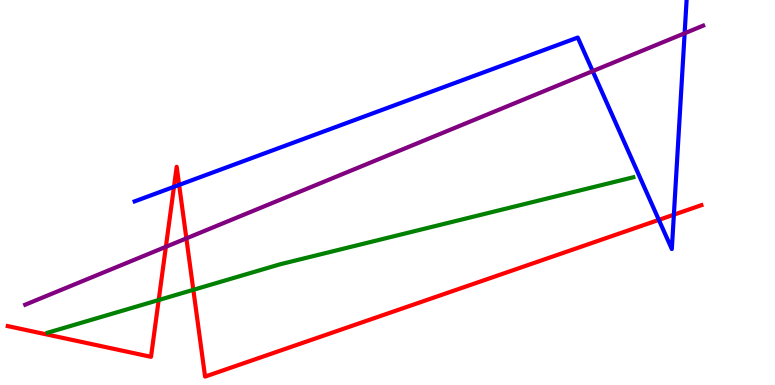[{'lines': ['blue', 'red'], 'intersections': [{'x': 2.24, 'y': 5.15}, {'x': 2.31, 'y': 5.2}, {'x': 8.5, 'y': 4.29}, {'x': 8.7, 'y': 4.42}]}, {'lines': ['green', 'red'], 'intersections': [{'x': 2.05, 'y': 2.21}, {'x': 2.49, 'y': 2.47}]}, {'lines': ['purple', 'red'], 'intersections': [{'x': 2.14, 'y': 3.59}, {'x': 2.4, 'y': 3.81}]}, {'lines': ['blue', 'green'], 'intersections': []}, {'lines': ['blue', 'purple'], 'intersections': [{'x': 7.65, 'y': 8.15}, {'x': 8.83, 'y': 9.14}]}, {'lines': ['green', 'purple'], 'intersections': []}]